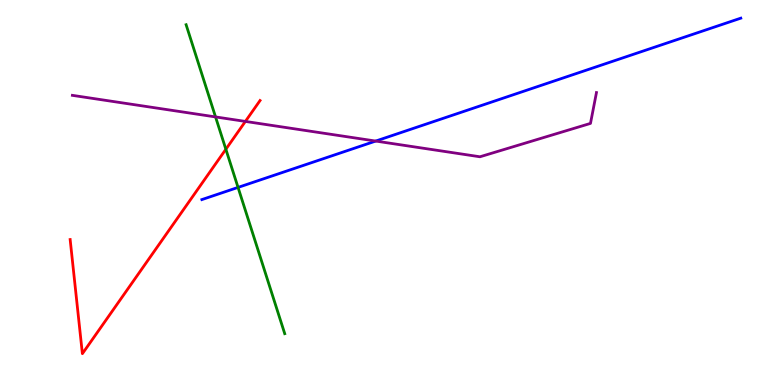[{'lines': ['blue', 'red'], 'intersections': []}, {'lines': ['green', 'red'], 'intersections': [{'x': 2.91, 'y': 6.12}]}, {'lines': ['purple', 'red'], 'intersections': [{'x': 3.17, 'y': 6.85}]}, {'lines': ['blue', 'green'], 'intersections': [{'x': 3.07, 'y': 5.13}]}, {'lines': ['blue', 'purple'], 'intersections': [{'x': 4.85, 'y': 6.34}]}, {'lines': ['green', 'purple'], 'intersections': [{'x': 2.78, 'y': 6.96}]}]